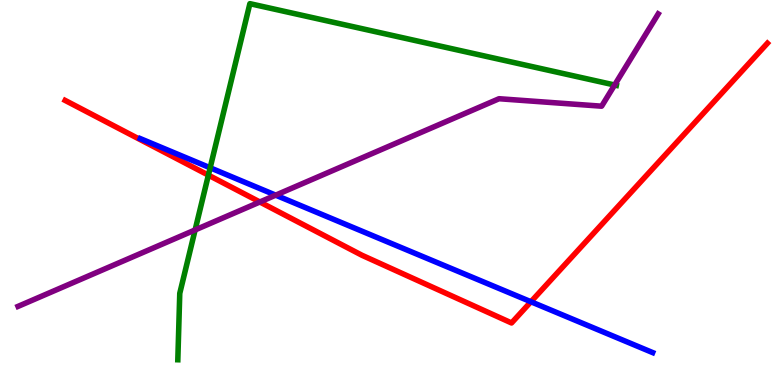[{'lines': ['blue', 'red'], 'intersections': [{'x': 6.85, 'y': 2.16}]}, {'lines': ['green', 'red'], 'intersections': [{'x': 2.69, 'y': 5.45}]}, {'lines': ['purple', 'red'], 'intersections': [{'x': 3.35, 'y': 4.75}]}, {'lines': ['blue', 'green'], 'intersections': [{'x': 2.71, 'y': 5.64}]}, {'lines': ['blue', 'purple'], 'intersections': [{'x': 3.56, 'y': 4.93}]}, {'lines': ['green', 'purple'], 'intersections': [{'x': 2.52, 'y': 4.03}, {'x': 7.93, 'y': 7.79}]}]